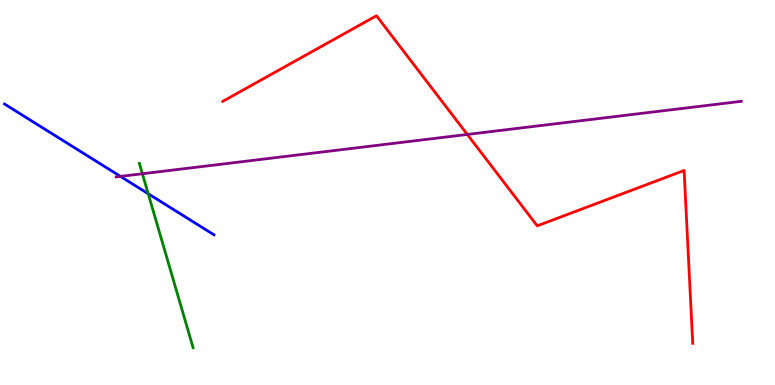[{'lines': ['blue', 'red'], 'intersections': []}, {'lines': ['green', 'red'], 'intersections': []}, {'lines': ['purple', 'red'], 'intersections': [{'x': 6.03, 'y': 6.51}]}, {'lines': ['blue', 'green'], 'intersections': [{'x': 1.91, 'y': 4.97}]}, {'lines': ['blue', 'purple'], 'intersections': [{'x': 1.55, 'y': 5.42}]}, {'lines': ['green', 'purple'], 'intersections': [{'x': 1.84, 'y': 5.49}]}]